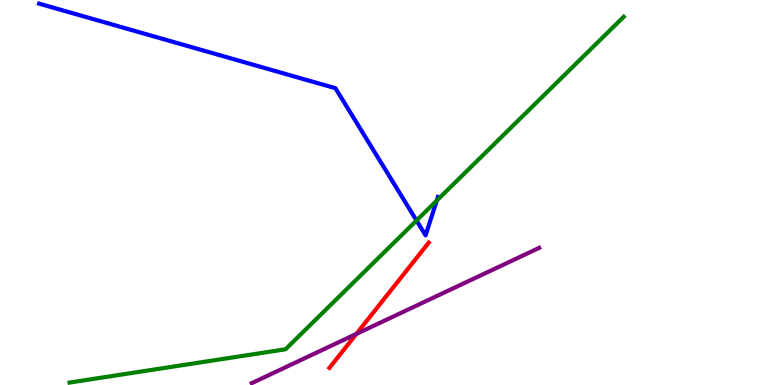[{'lines': ['blue', 'red'], 'intersections': []}, {'lines': ['green', 'red'], 'intersections': []}, {'lines': ['purple', 'red'], 'intersections': [{'x': 4.6, 'y': 1.33}]}, {'lines': ['blue', 'green'], 'intersections': [{'x': 5.37, 'y': 4.27}, {'x': 5.64, 'y': 4.79}]}, {'lines': ['blue', 'purple'], 'intersections': []}, {'lines': ['green', 'purple'], 'intersections': []}]